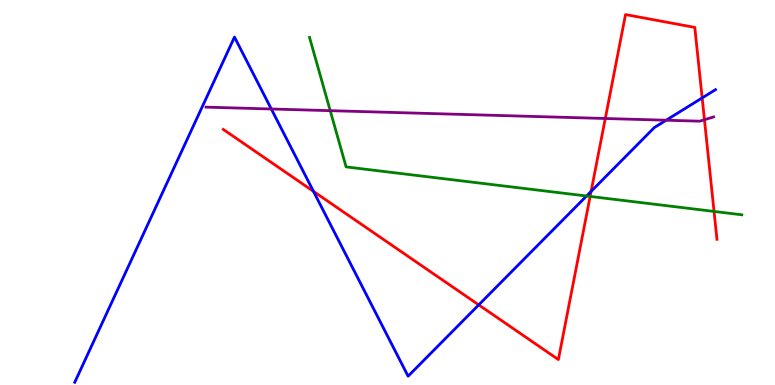[{'lines': ['blue', 'red'], 'intersections': [{'x': 4.04, 'y': 5.03}, {'x': 6.18, 'y': 2.08}, {'x': 7.63, 'y': 5.03}, {'x': 9.06, 'y': 7.46}]}, {'lines': ['green', 'red'], 'intersections': [{'x': 7.61, 'y': 4.9}, {'x': 9.21, 'y': 4.51}]}, {'lines': ['purple', 'red'], 'intersections': [{'x': 7.81, 'y': 6.92}, {'x': 9.09, 'y': 6.89}]}, {'lines': ['blue', 'green'], 'intersections': [{'x': 7.57, 'y': 4.91}]}, {'lines': ['blue', 'purple'], 'intersections': [{'x': 3.5, 'y': 7.17}, {'x': 8.6, 'y': 6.88}]}, {'lines': ['green', 'purple'], 'intersections': [{'x': 4.26, 'y': 7.13}]}]